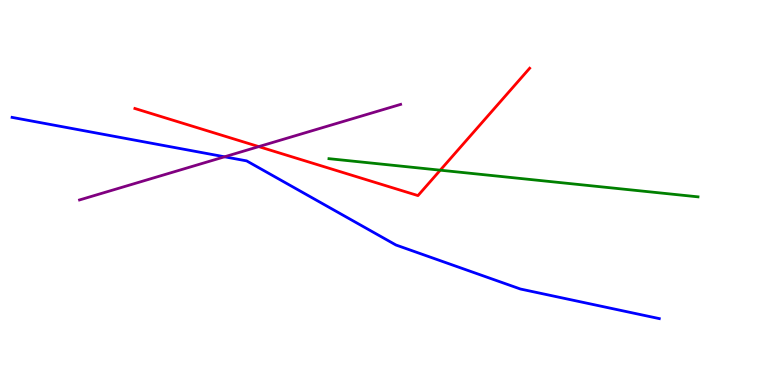[{'lines': ['blue', 'red'], 'intersections': []}, {'lines': ['green', 'red'], 'intersections': [{'x': 5.68, 'y': 5.58}]}, {'lines': ['purple', 'red'], 'intersections': [{'x': 3.34, 'y': 6.19}]}, {'lines': ['blue', 'green'], 'intersections': []}, {'lines': ['blue', 'purple'], 'intersections': [{'x': 2.9, 'y': 5.93}]}, {'lines': ['green', 'purple'], 'intersections': []}]